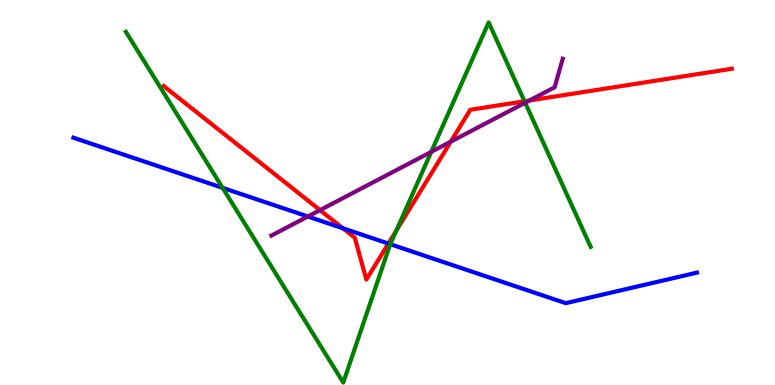[{'lines': ['blue', 'red'], 'intersections': [{'x': 4.42, 'y': 4.07}, {'x': 5.01, 'y': 3.67}]}, {'lines': ['green', 'red'], 'intersections': [{'x': 5.11, 'y': 4.01}, {'x': 6.77, 'y': 7.37}]}, {'lines': ['purple', 'red'], 'intersections': [{'x': 4.13, 'y': 4.54}, {'x': 5.82, 'y': 6.32}, {'x': 6.83, 'y': 7.39}]}, {'lines': ['blue', 'green'], 'intersections': [{'x': 2.87, 'y': 5.12}, {'x': 5.04, 'y': 3.66}]}, {'lines': ['blue', 'purple'], 'intersections': [{'x': 3.97, 'y': 4.38}]}, {'lines': ['green', 'purple'], 'intersections': [{'x': 5.56, 'y': 6.05}, {'x': 6.78, 'y': 7.33}]}]